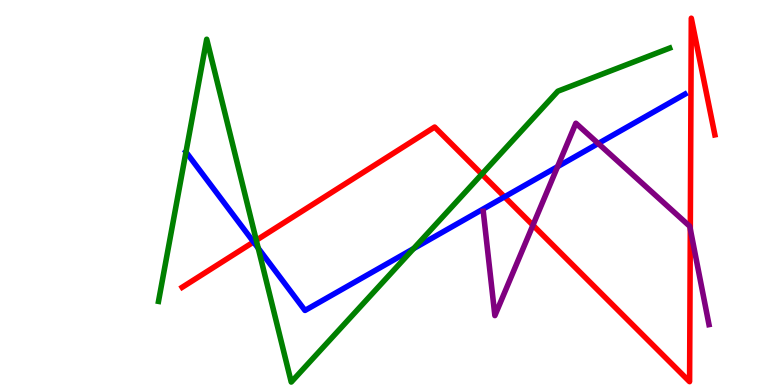[{'lines': ['blue', 'red'], 'intersections': [{'x': 3.27, 'y': 3.71}, {'x': 6.51, 'y': 4.89}]}, {'lines': ['green', 'red'], 'intersections': [{'x': 3.31, 'y': 3.76}, {'x': 6.22, 'y': 5.48}]}, {'lines': ['purple', 'red'], 'intersections': [{'x': 6.88, 'y': 4.15}, {'x': 8.91, 'y': 4.05}]}, {'lines': ['blue', 'green'], 'intersections': [{'x': 2.4, 'y': 6.05}, {'x': 3.33, 'y': 3.55}, {'x': 5.34, 'y': 3.54}]}, {'lines': ['blue', 'purple'], 'intersections': [{'x': 7.19, 'y': 5.67}, {'x': 7.72, 'y': 6.27}]}, {'lines': ['green', 'purple'], 'intersections': []}]